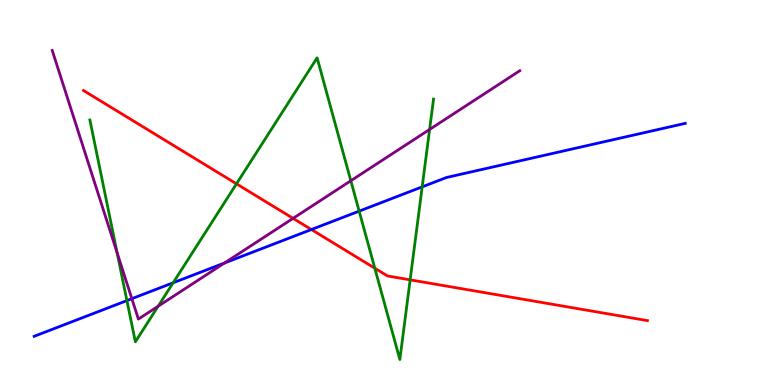[{'lines': ['blue', 'red'], 'intersections': [{'x': 4.02, 'y': 4.04}]}, {'lines': ['green', 'red'], 'intersections': [{'x': 3.05, 'y': 5.23}, {'x': 4.84, 'y': 3.03}, {'x': 5.29, 'y': 2.73}]}, {'lines': ['purple', 'red'], 'intersections': [{'x': 3.78, 'y': 4.33}]}, {'lines': ['blue', 'green'], 'intersections': [{'x': 1.64, 'y': 2.19}, {'x': 2.23, 'y': 2.66}, {'x': 4.63, 'y': 4.52}, {'x': 5.45, 'y': 5.15}]}, {'lines': ['blue', 'purple'], 'intersections': [{'x': 1.7, 'y': 2.24}, {'x': 2.9, 'y': 3.17}]}, {'lines': ['green', 'purple'], 'intersections': [{'x': 1.51, 'y': 3.44}, {'x': 2.04, 'y': 2.05}, {'x': 4.53, 'y': 5.31}, {'x': 5.54, 'y': 6.64}]}]